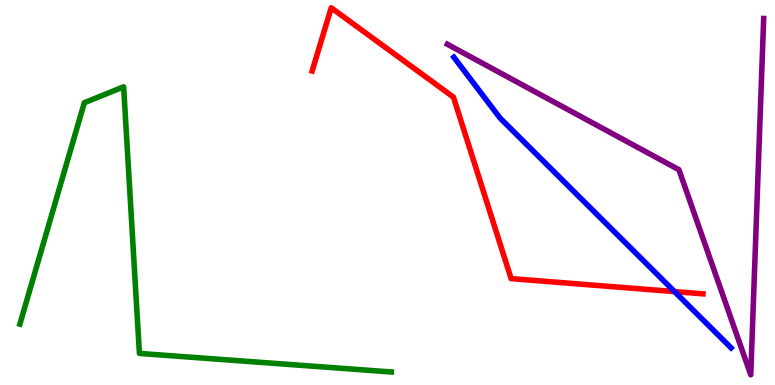[{'lines': ['blue', 'red'], 'intersections': [{'x': 8.7, 'y': 2.43}]}, {'lines': ['green', 'red'], 'intersections': []}, {'lines': ['purple', 'red'], 'intersections': []}, {'lines': ['blue', 'green'], 'intersections': []}, {'lines': ['blue', 'purple'], 'intersections': []}, {'lines': ['green', 'purple'], 'intersections': []}]